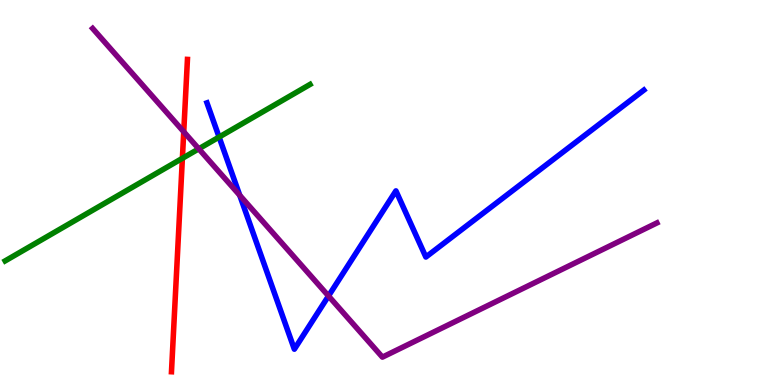[{'lines': ['blue', 'red'], 'intersections': []}, {'lines': ['green', 'red'], 'intersections': [{'x': 2.35, 'y': 5.89}]}, {'lines': ['purple', 'red'], 'intersections': [{'x': 2.37, 'y': 6.58}]}, {'lines': ['blue', 'green'], 'intersections': [{'x': 2.83, 'y': 6.44}]}, {'lines': ['blue', 'purple'], 'intersections': [{'x': 3.09, 'y': 4.93}, {'x': 4.24, 'y': 2.31}]}, {'lines': ['green', 'purple'], 'intersections': [{'x': 2.56, 'y': 6.13}]}]